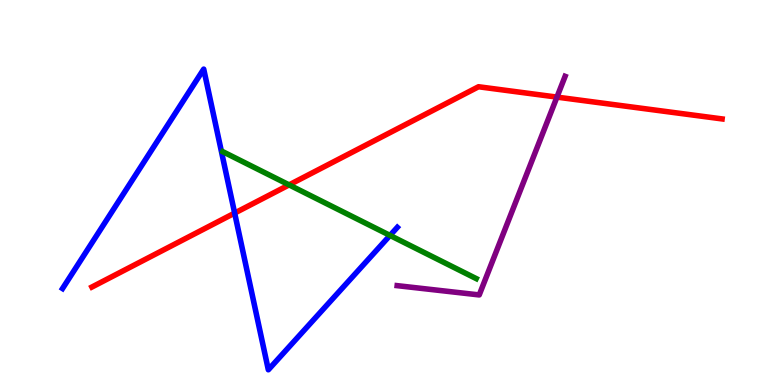[{'lines': ['blue', 'red'], 'intersections': [{'x': 3.03, 'y': 4.47}]}, {'lines': ['green', 'red'], 'intersections': [{'x': 3.73, 'y': 5.2}]}, {'lines': ['purple', 'red'], 'intersections': [{'x': 7.19, 'y': 7.48}]}, {'lines': ['blue', 'green'], 'intersections': [{'x': 5.03, 'y': 3.89}]}, {'lines': ['blue', 'purple'], 'intersections': []}, {'lines': ['green', 'purple'], 'intersections': []}]